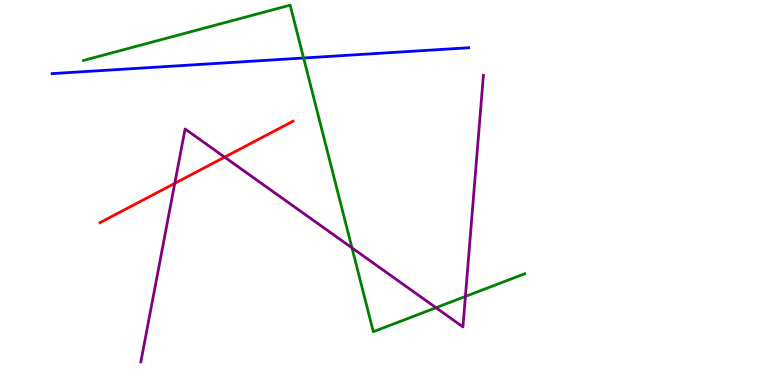[{'lines': ['blue', 'red'], 'intersections': []}, {'lines': ['green', 'red'], 'intersections': []}, {'lines': ['purple', 'red'], 'intersections': [{'x': 2.25, 'y': 5.24}, {'x': 2.9, 'y': 5.92}]}, {'lines': ['blue', 'green'], 'intersections': [{'x': 3.92, 'y': 8.49}]}, {'lines': ['blue', 'purple'], 'intersections': []}, {'lines': ['green', 'purple'], 'intersections': [{'x': 4.54, 'y': 3.56}, {'x': 5.63, 'y': 2.01}, {'x': 6.01, 'y': 2.3}]}]